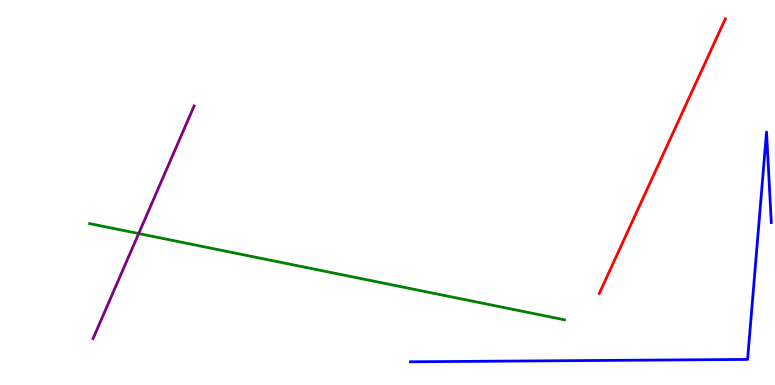[{'lines': ['blue', 'red'], 'intersections': []}, {'lines': ['green', 'red'], 'intersections': []}, {'lines': ['purple', 'red'], 'intersections': []}, {'lines': ['blue', 'green'], 'intersections': []}, {'lines': ['blue', 'purple'], 'intersections': []}, {'lines': ['green', 'purple'], 'intersections': [{'x': 1.79, 'y': 3.93}]}]